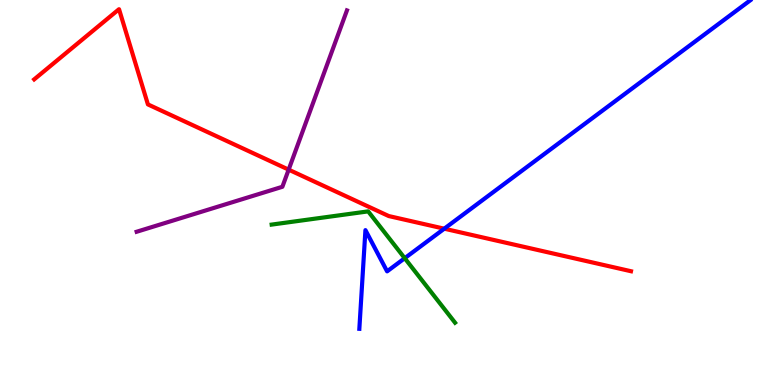[{'lines': ['blue', 'red'], 'intersections': [{'x': 5.73, 'y': 4.06}]}, {'lines': ['green', 'red'], 'intersections': []}, {'lines': ['purple', 'red'], 'intersections': [{'x': 3.72, 'y': 5.59}]}, {'lines': ['blue', 'green'], 'intersections': [{'x': 5.22, 'y': 3.29}]}, {'lines': ['blue', 'purple'], 'intersections': []}, {'lines': ['green', 'purple'], 'intersections': []}]